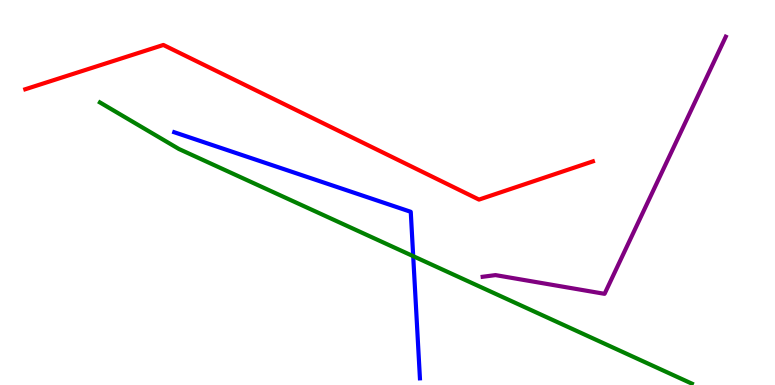[{'lines': ['blue', 'red'], 'intersections': []}, {'lines': ['green', 'red'], 'intersections': []}, {'lines': ['purple', 'red'], 'intersections': []}, {'lines': ['blue', 'green'], 'intersections': [{'x': 5.33, 'y': 3.35}]}, {'lines': ['blue', 'purple'], 'intersections': []}, {'lines': ['green', 'purple'], 'intersections': []}]